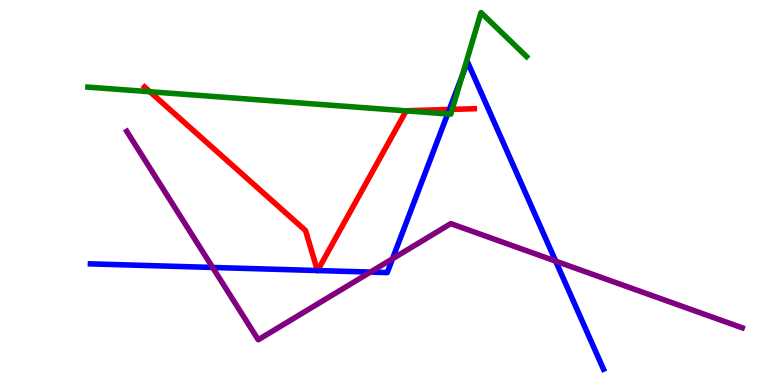[{'lines': ['blue', 'red'], 'intersections': [{'x': 4.1, 'y': 2.97}, {'x': 4.1, 'y': 2.97}, {'x': 5.8, 'y': 7.16}]}, {'lines': ['green', 'red'], 'intersections': [{'x': 1.93, 'y': 7.62}, {'x': 5.24, 'y': 7.12}, {'x': 5.83, 'y': 7.16}]}, {'lines': ['purple', 'red'], 'intersections': []}, {'lines': ['blue', 'green'], 'intersections': [{'x': 5.78, 'y': 7.04}, {'x': 5.96, 'y': 8.02}]}, {'lines': ['blue', 'purple'], 'intersections': [{'x': 2.74, 'y': 3.05}, {'x': 4.78, 'y': 2.93}, {'x': 5.06, 'y': 3.28}, {'x': 7.17, 'y': 3.22}]}, {'lines': ['green', 'purple'], 'intersections': []}]